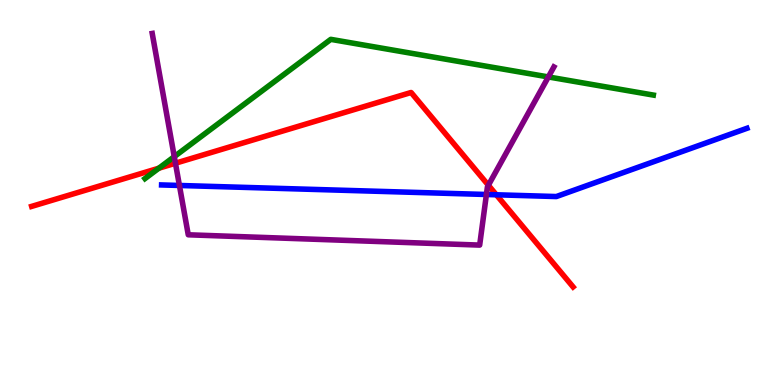[{'lines': ['blue', 'red'], 'intersections': [{'x': 6.4, 'y': 4.94}]}, {'lines': ['green', 'red'], 'intersections': [{'x': 2.05, 'y': 5.63}]}, {'lines': ['purple', 'red'], 'intersections': [{'x': 2.26, 'y': 5.76}, {'x': 6.3, 'y': 5.19}]}, {'lines': ['blue', 'green'], 'intersections': []}, {'lines': ['blue', 'purple'], 'intersections': [{'x': 2.32, 'y': 5.18}, {'x': 6.28, 'y': 4.95}]}, {'lines': ['green', 'purple'], 'intersections': [{'x': 2.25, 'y': 5.93}, {'x': 7.08, 'y': 8.0}]}]